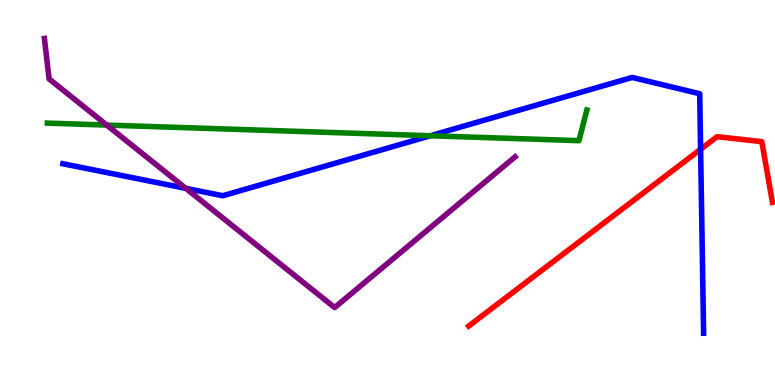[{'lines': ['blue', 'red'], 'intersections': [{'x': 9.04, 'y': 6.12}]}, {'lines': ['green', 'red'], 'intersections': []}, {'lines': ['purple', 'red'], 'intersections': []}, {'lines': ['blue', 'green'], 'intersections': [{'x': 5.55, 'y': 6.47}]}, {'lines': ['blue', 'purple'], 'intersections': [{'x': 2.4, 'y': 5.11}]}, {'lines': ['green', 'purple'], 'intersections': [{'x': 1.38, 'y': 6.75}]}]